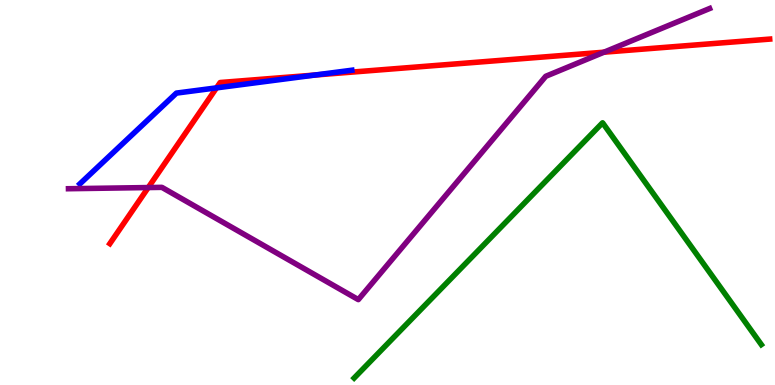[{'lines': ['blue', 'red'], 'intersections': [{'x': 2.79, 'y': 7.72}, {'x': 4.07, 'y': 8.05}]}, {'lines': ['green', 'red'], 'intersections': []}, {'lines': ['purple', 'red'], 'intersections': [{'x': 1.91, 'y': 5.13}, {'x': 7.79, 'y': 8.64}]}, {'lines': ['blue', 'green'], 'intersections': []}, {'lines': ['blue', 'purple'], 'intersections': []}, {'lines': ['green', 'purple'], 'intersections': []}]